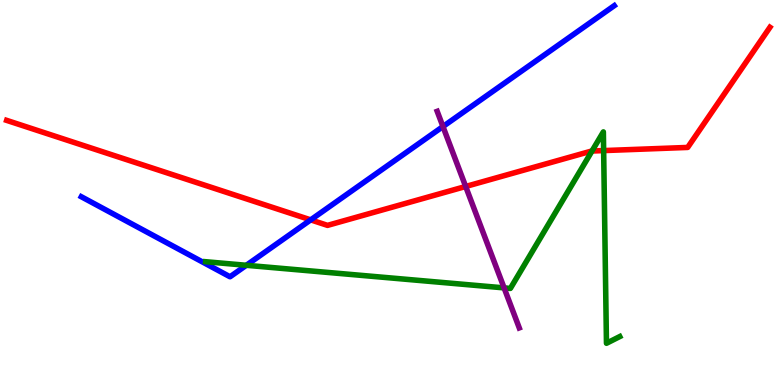[{'lines': ['blue', 'red'], 'intersections': [{'x': 4.01, 'y': 4.29}]}, {'lines': ['green', 'red'], 'intersections': [{'x': 7.64, 'y': 6.08}, {'x': 7.79, 'y': 6.09}]}, {'lines': ['purple', 'red'], 'intersections': [{'x': 6.01, 'y': 5.16}]}, {'lines': ['blue', 'green'], 'intersections': [{'x': 3.18, 'y': 3.11}]}, {'lines': ['blue', 'purple'], 'intersections': [{'x': 5.72, 'y': 6.71}]}, {'lines': ['green', 'purple'], 'intersections': [{'x': 6.5, 'y': 2.52}]}]